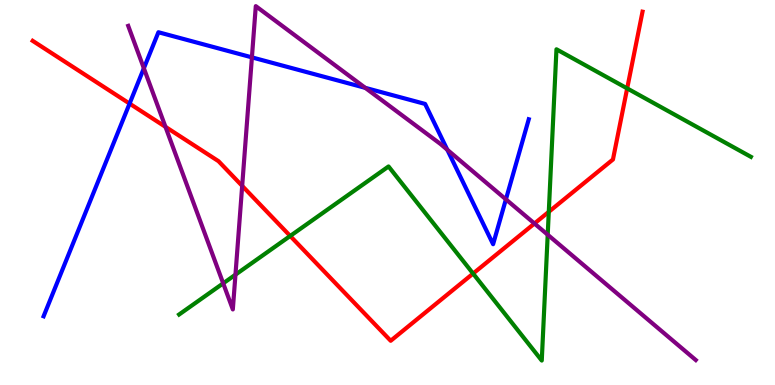[{'lines': ['blue', 'red'], 'intersections': [{'x': 1.67, 'y': 7.31}]}, {'lines': ['green', 'red'], 'intersections': [{'x': 3.74, 'y': 3.87}, {'x': 6.1, 'y': 2.89}, {'x': 7.08, 'y': 4.5}, {'x': 8.09, 'y': 7.7}]}, {'lines': ['purple', 'red'], 'intersections': [{'x': 2.14, 'y': 6.71}, {'x': 3.12, 'y': 5.17}, {'x': 6.9, 'y': 4.19}]}, {'lines': ['blue', 'green'], 'intersections': []}, {'lines': ['blue', 'purple'], 'intersections': [{'x': 1.86, 'y': 8.23}, {'x': 3.25, 'y': 8.51}, {'x': 4.71, 'y': 7.72}, {'x': 5.77, 'y': 6.11}, {'x': 6.53, 'y': 4.82}]}, {'lines': ['green', 'purple'], 'intersections': [{'x': 2.88, 'y': 2.64}, {'x': 3.04, 'y': 2.87}, {'x': 7.07, 'y': 3.9}]}]